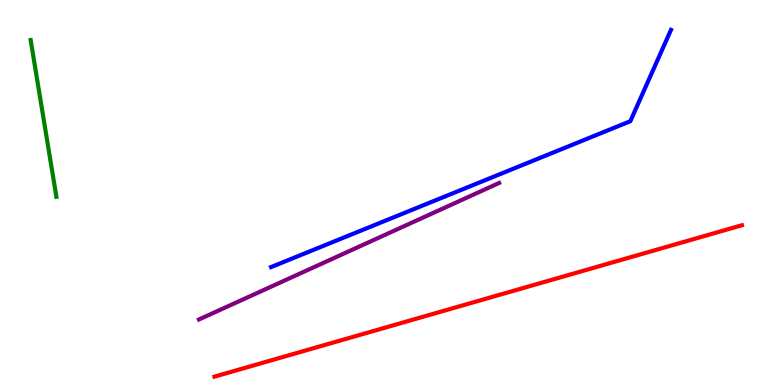[{'lines': ['blue', 'red'], 'intersections': []}, {'lines': ['green', 'red'], 'intersections': []}, {'lines': ['purple', 'red'], 'intersections': []}, {'lines': ['blue', 'green'], 'intersections': []}, {'lines': ['blue', 'purple'], 'intersections': []}, {'lines': ['green', 'purple'], 'intersections': []}]